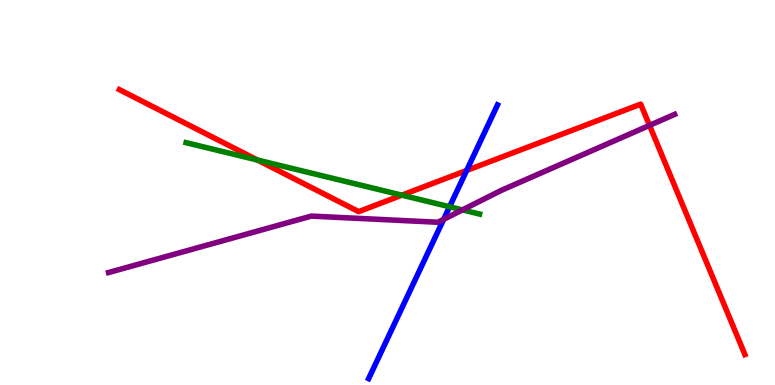[{'lines': ['blue', 'red'], 'intersections': [{'x': 6.02, 'y': 5.57}]}, {'lines': ['green', 'red'], 'intersections': [{'x': 3.32, 'y': 5.84}, {'x': 5.19, 'y': 4.93}]}, {'lines': ['purple', 'red'], 'intersections': [{'x': 8.38, 'y': 6.74}]}, {'lines': ['blue', 'green'], 'intersections': [{'x': 5.8, 'y': 4.63}]}, {'lines': ['blue', 'purple'], 'intersections': [{'x': 5.72, 'y': 4.3}]}, {'lines': ['green', 'purple'], 'intersections': [{'x': 5.97, 'y': 4.55}]}]